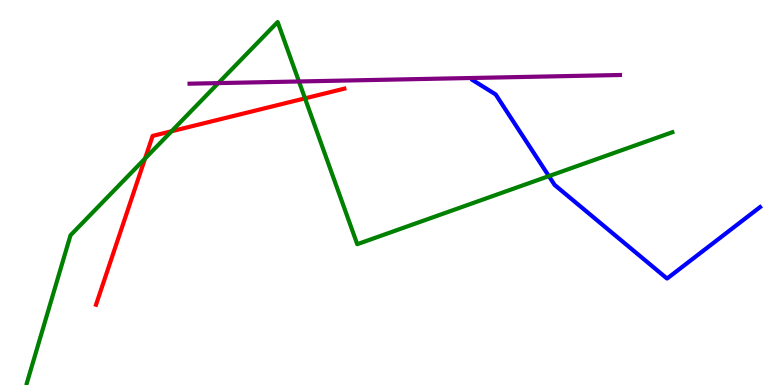[{'lines': ['blue', 'red'], 'intersections': []}, {'lines': ['green', 'red'], 'intersections': [{'x': 1.87, 'y': 5.88}, {'x': 2.21, 'y': 6.59}, {'x': 3.94, 'y': 7.45}]}, {'lines': ['purple', 'red'], 'intersections': []}, {'lines': ['blue', 'green'], 'intersections': [{'x': 7.08, 'y': 5.43}]}, {'lines': ['blue', 'purple'], 'intersections': []}, {'lines': ['green', 'purple'], 'intersections': [{'x': 2.82, 'y': 7.84}, {'x': 3.86, 'y': 7.88}]}]